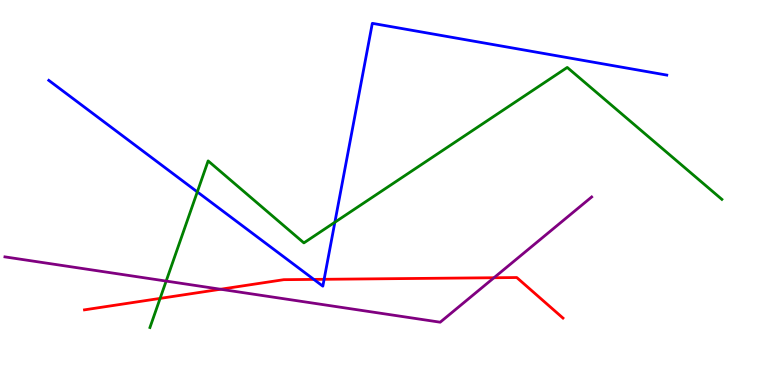[{'lines': ['blue', 'red'], 'intersections': [{'x': 4.05, 'y': 2.74}, {'x': 4.18, 'y': 2.75}]}, {'lines': ['green', 'red'], 'intersections': [{'x': 2.07, 'y': 2.25}]}, {'lines': ['purple', 'red'], 'intersections': [{'x': 2.85, 'y': 2.49}, {'x': 6.37, 'y': 2.79}]}, {'lines': ['blue', 'green'], 'intersections': [{'x': 2.55, 'y': 5.02}, {'x': 4.32, 'y': 4.23}]}, {'lines': ['blue', 'purple'], 'intersections': []}, {'lines': ['green', 'purple'], 'intersections': [{'x': 2.14, 'y': 2.7}]}]